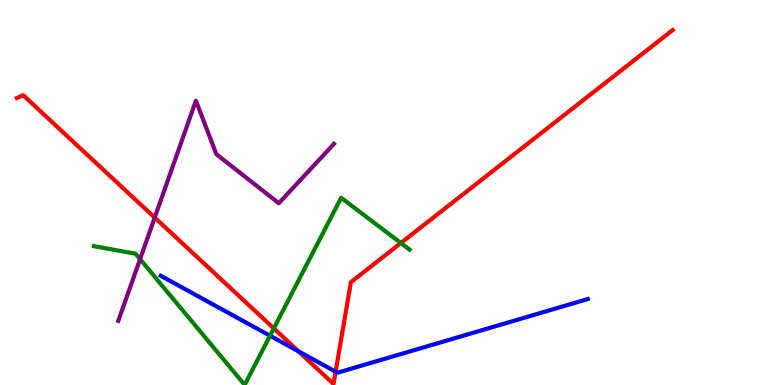[{'lines': ['blue', 'red'], 'intersections': [{'x': 3.85, 'y': 0.877}, {'x': 4.33, 'y': 0.346}]}, {'lines': ['green', 'red'], 'intersections': [{'x': 3.53, 'y': 1.47}, {'x': 5.17, 'y': 3.69}]}, {'lines': ['purple', 'red'], 'intersections': [{'x': 2.0, 'y': 4.35}]}, {'lines': ['blue', 'green'], 'intersections': [{'x': 3.48, 'y': 1.28}]}, {'lines': ['blue', 'purple'], 'intersections': []}, {'lines': ['green', 'purple'], 'intersections': [{'x': 1.81, 'y': 3.27}]}]